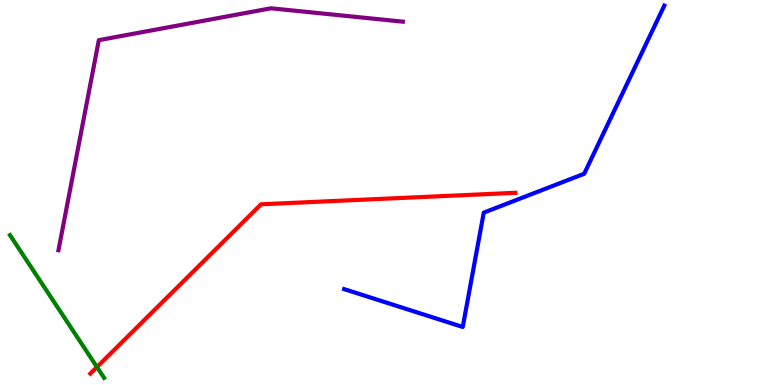[{'lines': ['blue', 'red'], 'intersections': []}, {'lines': ['green', 'red'], 'intersections': [{'x': 1.25, 'y': 0.467}]}, {'lines': ['purple', 'red'], 'intersections': []}, {'lines': ['blue', 'green'], 'intersections': []}, {'lines': ['blue', 'purple'], 'intersections': []}, {'lines': ['green', 'purple'], 'intersections': []}]